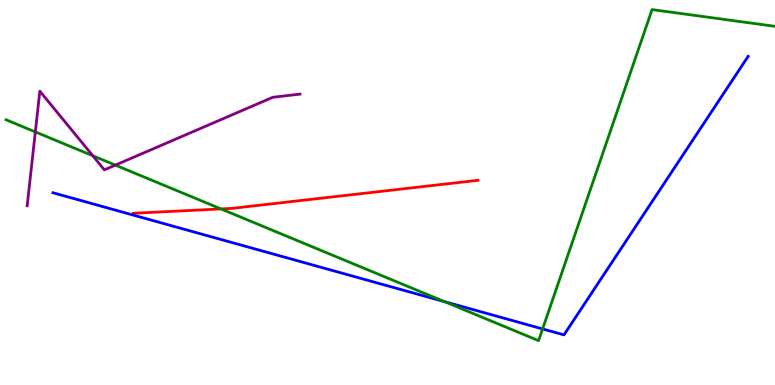[{'lines': ['blue', 'red'], 'intersections': []}, {'lines': ['green', 'red'], 'intersections': [{'x': 2.85, 'y': 4.57}]}, {'lines': ['purple', 'red'], 'intersections': []}, {'lines': ['blue', 'green'], 'intersections': [{'x': 5.74, 'y': 2.16}, {'x': 7.0, 'y': 1.46}]}, {'lines': ['blue', 'purple'], 'intersections': []}, {'lines': ['green', 'purple'], 'intersections': [{'x': 0.456, 'y': 6.57}, {'x': 1.2, 'y': 5.95}, {'x': 1.49, 'y': 5.71}]}]